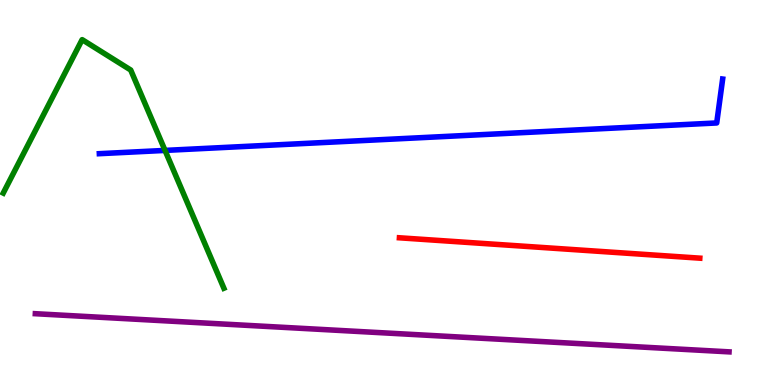[{'lines': ['blue', 'red'], 'intersections': []}, {'lines': ['green', 'red'], 'intersections': []}, {'lines': ['purple', 'red'], 'intersections': []}, {'lines': ['blue', 'green'], 'intersections': [{'x': 2.13, 'y': 6.09}]}, {'lines': ['blue', 'purple'], 'intersections': []}, {'lines': ['green', 'purple'], 'intersections': []}]